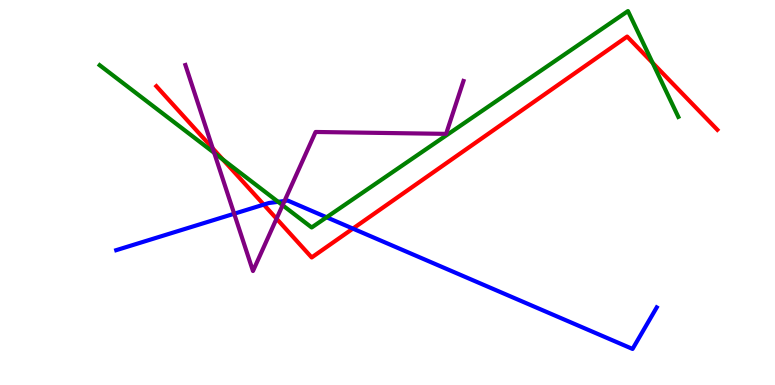[{'lines': ['blue', 'red'], 'intersections': [{'x': 3.4, 'y': 4.69}, {'x': 4.55, 'y': 4.06}]}, {'lines': ['green', 'red'], 'intersections': [{'x': 2.88, 'y': 5.86}, {'x': 8.42, 'y': 8.37}]}, {'lines': ['purple', 'red'], 'intersections': [{'x': 2.74, 'y': 6.15}, {'x': 3.57, 'y': 4.32}]}, {'lines': ['blue', 'green'], 'intersections': [{'x': 3.59, 'y': 4.76}, {'x': 4.21, 'y': 4.36}]}, {'lines': ['blue', 'purple'], 'intersections': [{'x': 3.02, 'y': 4.45}, {'x': 3.67, 'y': 4.78}]}, {'lines': ['green', 'purple'], 'intersections': [{'x': 2.76, 'y': 6.03}, {'x': 3.65, 'y': 4.67}]}]